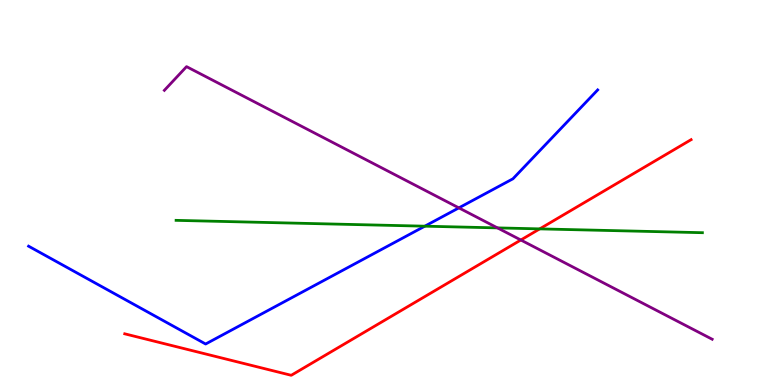[{'lines': ['blue', 'red'], 'intersections': []}, {'lines': ['green', 'red'], 'intersections': [{'x': 6.96, 'y': 4.06}]}, {'lines': ['purple', 'red'], 'intersections': [{'x': 6.72, 'y': 3.77}]}, {'lines': ['blue', 'green'], 'intersections': [{'x': 5.48, 'y': 4.12}]}, {'lines': ['blue', 'purple'], 'intersections': [{'x': 5.92, 'y': 4.6}]}, {'lines': ['green', 'purple'], 'intersections': [{'x': 6.42, 'y': 4.08}]}]